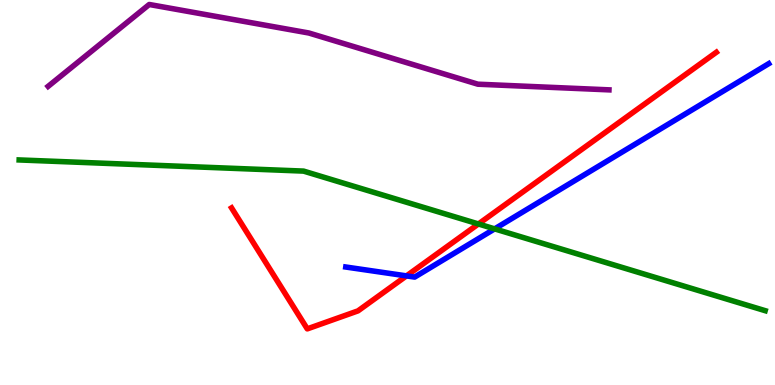[{'lines': ['blue', 'red'], 'intersections': [{'x': 5.24, 'y': 2.83}]}, {'lines': ['green', 'red'], 'intersections': [{'x': 6.17, 'y': 4.18}]}, {'lines': ['purple', 'red'], 'intersections': []}, {'lines': ['blue', 'green'], 'intersections': [{'x': 6.38, 'y': 4.06}]}, {'lines': ['blue', 'purple'], 'intersections': []}, {'lines': ['green', 'purple'], 'intersections': []}]